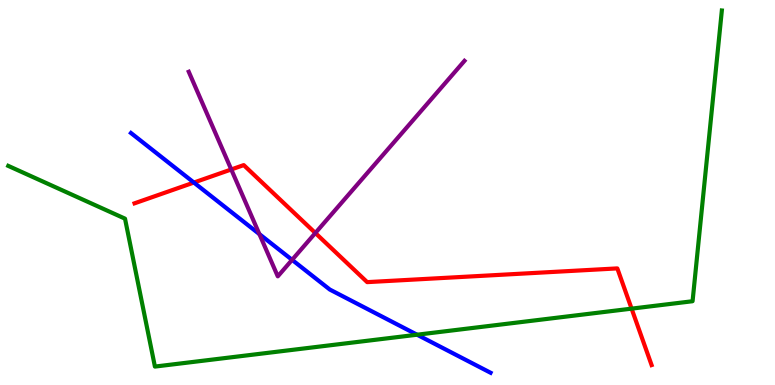[{'lines': ['blue', 'red'], 'intersections': [{'x': 2.5, 'y': 5.26}]}, {'lines': ['green', 'red'], 'intersections': [{'x': 8.15, 'y': 1.98}]}, {'lines': ['purple', 'red'], 'intersections': [{'x': 2.98, 'y': 5.6}, {'x': 4.07, 'y': 3.95}]}, {'lines': ['blue', 'green'], 'intersections': [{'x': 5.38, 'y': 1.31}]}, {'lines': ['blue', 'purple'], 'intersections': [{'x': 3.35, 'y': 3.92}, {'x': 3.77, 'y': 3.25}]}, {'lines': ['green', 'purple'], 'intersections': []}]